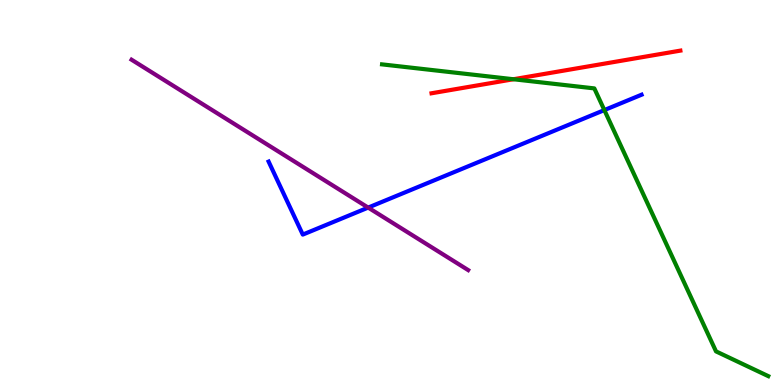[{'lines': ['blue', 'red'], 'intersections': []}, {'lines': ['green', 'red'], 'intersections': [{'x': 6.62, 'y': 7.94}]}, {'lines': ['purple', 'red'], 'intersections': []}, {'lines': ['blue', 'green'], 'intersections': [{'x': 7.8, 'y': 7.14}]}, {'lines': ['blue', 'purple'], 'intersections': [{'x': 4.75, 'y': 4.61}]}, {'lines': ['green', 'purple'], 'intersections': []}]